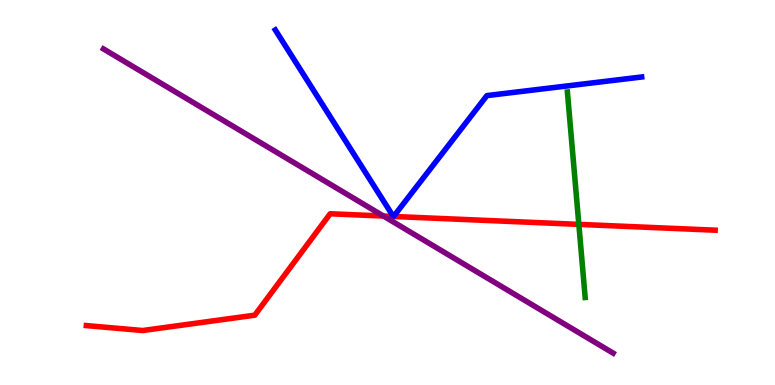[{'lines': ['blue', 'red'], 'intersections': [{'x': 5.07, 'y': 4.38}, {'x': 5.08, 'y': 4.38}]}, {'lines': ['green', 'red'], 'intersections': [{'x': 7.47, 'y': 4.17}]}, {'lines': ['purple', 'red'], 'intersections': [{'x': 4.95, 'y': 4.39}]}, {'lines': ['blue', 'green'], 'intersections': []}, {'lines': ['blue', 'purple'], 'intersections': []}, {'lines': ['green', 'purple'], 'intersections': []}]